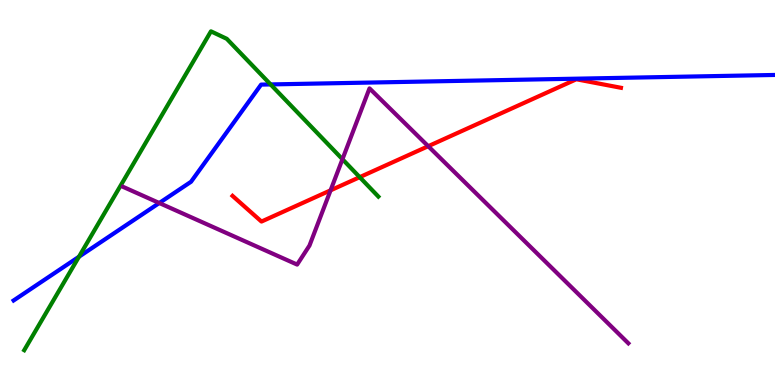[{'lines': ['blue', 'red'], 'intersections': []}, {'lines': ['green', 'red'], 'intersections': [{'x': 4.64, 'y': 5.4}]}, {'lines': ['purple', 'red'], 'intersections': [{'x': 4.27, 'y': 5.06}, {'x': 5.53, 'y': 6.2}]}, {'lines': ['blue', 'green'], 'intersections': [{'x': 1.02, 'y': 3.33}, {'x': 3.49, 'y': 7.81}]}, {'lines': ['blue', 'purple'], 'intersections': [{'x': 2.06, 'y': 4.73}]}, {'lines': ['green', 'purple'], 'intersections': [{'x': 4.42, 'y': 5.86}]}]